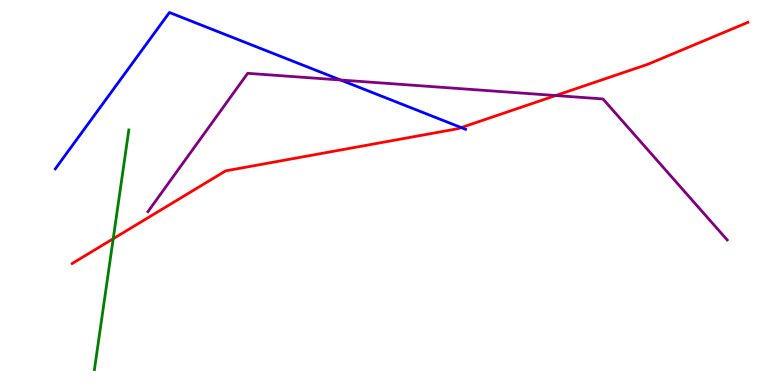[{'lines': ['blue', 'red'], 'intersections': [{'x': 5.95, 'y': 6.69}]}, {'lines': ['green', 'red'], 'intersections': [{'x': 1.46, 'y': 3.8}]}, {'lines': ['purple', 'red'], 'intersections': [{'x': 7.17, 'y': 7.52}]}, {'lines': ['blue', 'green'], 'intersections': []}, {'lines': ['blue', 'purple'], 'intersections': [{'x': 4.4, 'y': 7.92}]}, {'lines': ['green', 'purple'], 'intersections': []}]